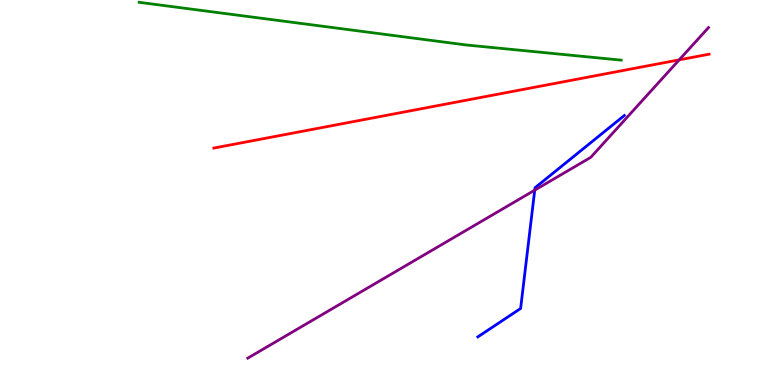[{'lines': ['blue', 'red'], 'intersections': []}, {'lines': ['green', 'red'], 'intersections': []}, {'lines': ['purple', 'red'], 'intersections': [{'x': 8.76, 'y': 8.45}]}, {'lines': ['blue', 'green'], 'intersections': []}, {'lines': ['blue', 'purple'], 'intersections': [{'x': 6.9, 'y': 5.06}]}, {'lines': ['green', 'purple'], 'intersections': []}]